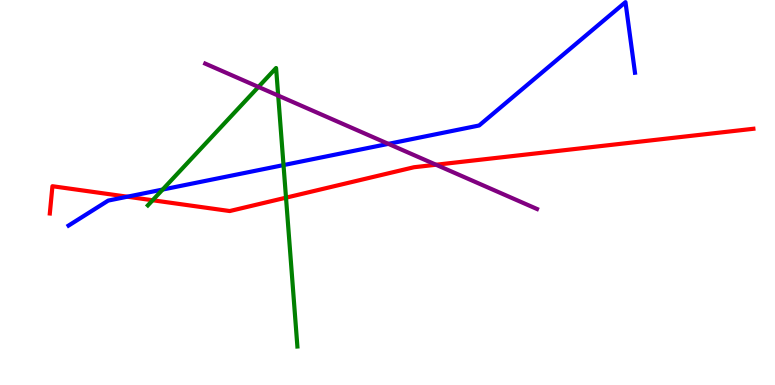[{'lines': ['blue', 'red'], 'intersections': [{'x': 1.64, 'y': 4.89}]}, {'lines': ['green', 'red'], 'intersections': [{'x': 1.97, 'y': 4.8}, {'x': 3.69, 'y': 4.87}]}, {'lines': ['purple', 'red'], 'intersections': [{'x': 5.63, 'y': 5.72}]}, {'lines': ['blue', 'green'], 'intersections': [{'x': 2.1, 'y': 5.08}, {'x': 3.66, 'y': 5.71}]}, {'lines': ['blue', 'purple'], 'intersections': [{'x': 5.01, 'y': 6.26}]}, {'lines': ['green', 'purple'], 'intersections': [{'x': 3.33, 'y': 7.74}, {'x': 3.59, 'y': 7.52}]}]